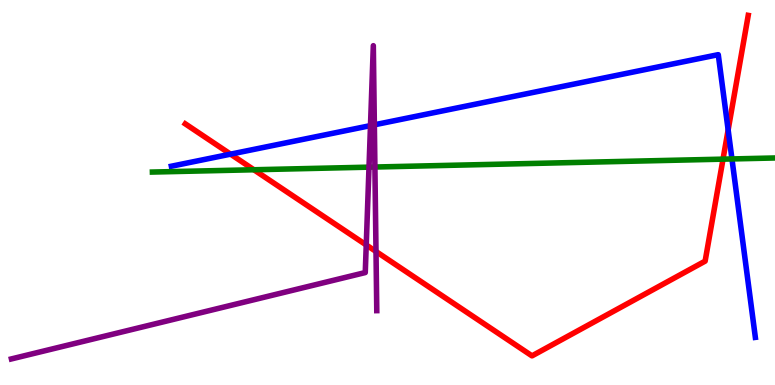[{'lines': ['blue', 'red'], 'intersections': [{'x': 2.97, 'y': 6.0}, {'x': 9.4, 'y': 6.63}]}, {'lines': ['green', 'red'], 'intersections': [{'x': 3.28, 'y': 5.59}, {'x': 9.33, 'y': 5.87}]}, {'lines': ['purple', 'red'], 'intersections': [{'x': 4.73, 'y': 3.64}, {'x': 4.85, 'y': 3.47}]}, {'lines': ['blue', 'green'], 'intersections': [{'x': 9.44, 'y': 5.87}]}, {'lines': ['blue', 'purple'], 'intersections': [{'x': 4.78, 'y': 6.74}, {'x': 4.83, 'y': 6.76}]}, {'lines': ['green', 'purple'], 'intersections': [{'x': 4.76, 'y': 5.66}, {'x': 4.84, 'y': 5.66}]}]